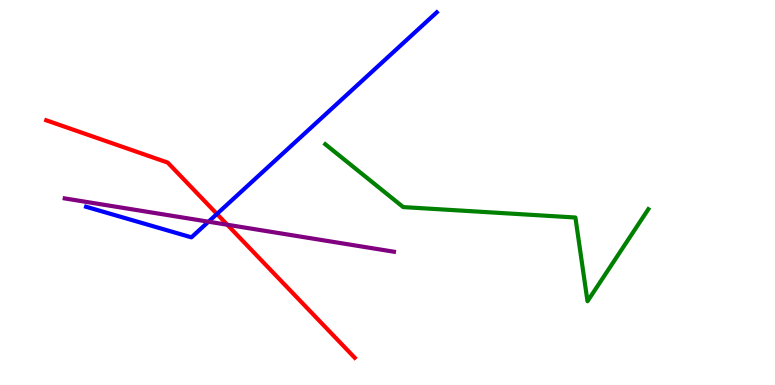[{'lines': ['blue', 'red'], 'intersections': [{'x': 2.8, 'y': 4.44}]}, {'lines': ['green', 'red'], 'intersections': []}, {'lines': ['purple', 'red'], 'intersections': [{'x': 2.93, 'y': 4.16}]}, {'lines': ['blue', 'green'], 'intersections': []}, {'lines': ['blue', 'purple'], 'intersections': [{'x': 2.69, 'y': 4.24}]}, {'lines': ['green', 'purple'], 'intersections': []}]